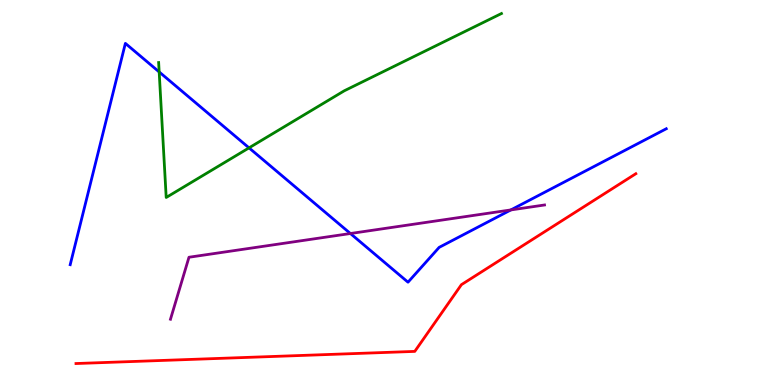[{'lines': ['blue', 'red'], 'intersections': []}, {'lines': ['green', 'red'], 'intersections': []}, {'lines': ['purple', 'red'], 'intersections': []}, {'lines': ['blue', 'green'], 'intersections': [{'x': 2.05, 'y': 8.13}, {'x': 3.21, 'y': 6.16}]}, {'lines': ['blue', 'purple'], 'intersections': [{'x': 4.52, 'y': 3.93}, {'x': 6.59, 'y': 4.55}]}, {'lines': ['green', 'purple'], 'intersections': []}]